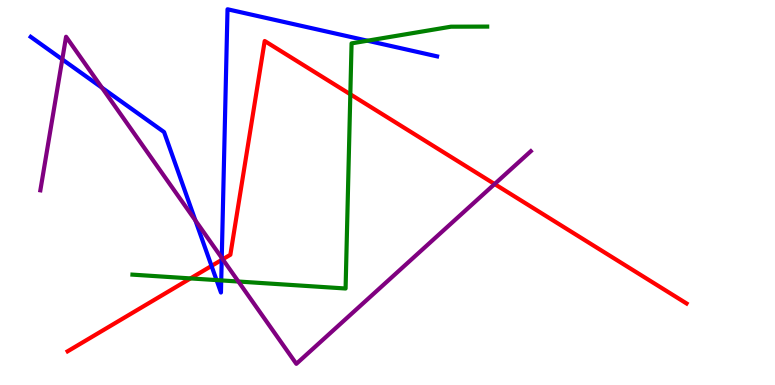[{'lines': ['blue', 'red'], 'intersections': [{'x': 2.73, 'y': 3.09}, {'x': 2.86, 'y': 3.25}]}, {'lines': ['green', 'red'], 'intersections': [{'x': 2.46, 'y': 2.77}, {'x': 4.52, 'y': 7.55}]}, {'lines': ['purple', 'red'], 'intersections': [{'x': 2.87, 'y': 3.27}, {'x': 6.38, 'y': 5.22}]}, {'lines': ['blue', 'green'], 'intersections': [{'x': 2.79, 'y': 2.72}, {'x': 2.85, 'y': 2.72}, {'x': 4.74, 'y': 8.94}]}, {'lines': ['blue', 'purple'], 'intersections': [{'x': 0.804, 'y': 8.46}, {'x': 1.32, 'y': 7.72}, {'x': 2.52, 'y': 4.27}, {'x': 2.86, 'y': 3.3}]}, {'lines': ['green', 'purple'], 'intersections': [{'x': 3.08, 'y': 2.69}]}]